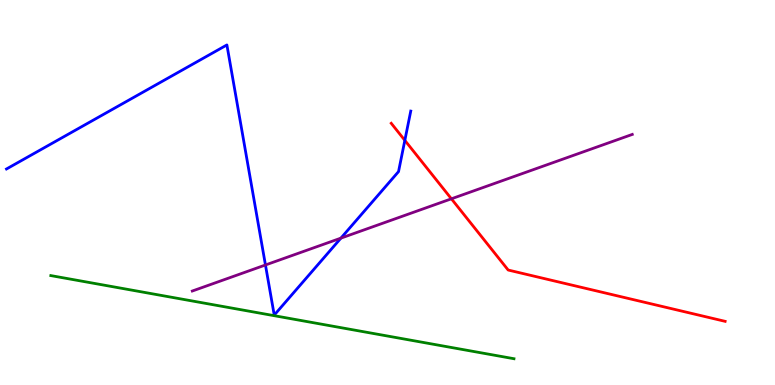[{'lines': ['blue', 'red'], 'intersections': [{'x': 5.22, 'y': 6.35}]}, {'lines': ['green', 'red'], 'intersections': []}, {'lines': ['purple', 'red'], 'intersections': [{'x': 5.82, 'y': 4.84}]}, {'lines': ['blue', 'green'], 'intersections': []}, {'lines': ['blue', 'purple'], 'intersections': [{'x': 3.43, 'y': 3.12}, {'x': 4.4, 'y': 3.81}]}, {'lines': ['green', 'purple'], 'intersections': []}]